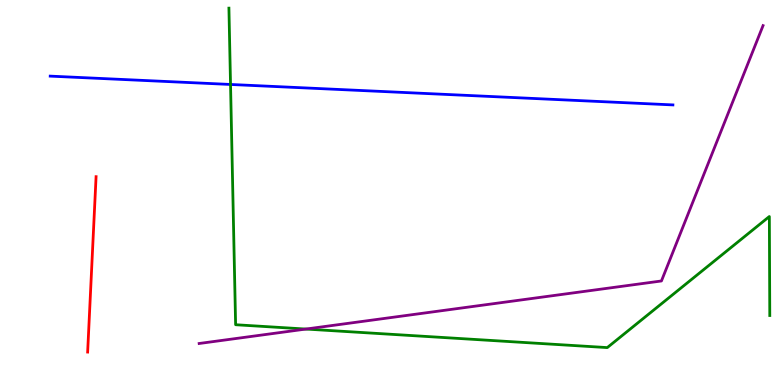[{'lines': ['blue', 'red'], 'intersections': []}, {'lines': ['green', 'red'], 'intersections': []}, {'lines': ['purple', 'red'], 'intersections': []}, {'lines': ['blue', 'green'], 'intersections': [{'x': 2.97, 'y': 7.81}]}, {'lines': ['blue', 'purple'], 'intersections': []}, {'lines': ['green', 'purple'], 'intersections': [{'x': 3.95, 'y': 1.45}]}]